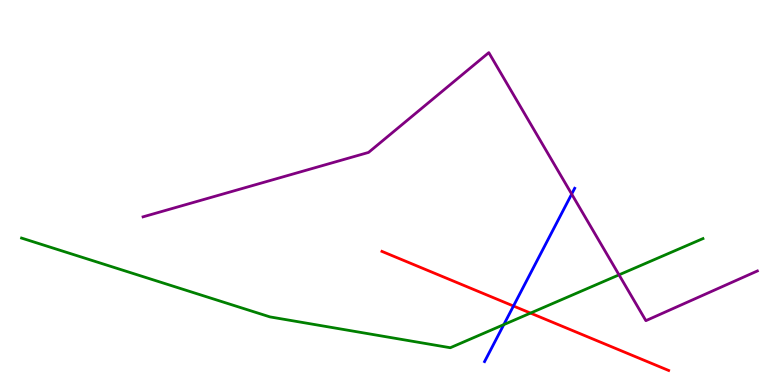[{'lines': ['blue', 'red'], 'intersections': [{'x': 6.63, 'y': 2.05}]}, {'lines': ['green', 'red'], 'intersections': [{'x': 6.85, 'y': 1.87}]}, {'lines': ['purple', 'red'], 'intersections': []}, {'lines': ['blue', 'green'], 'intersections': [{'x': 6.5, 'y': 1.57}]}, {'lines': ['blue', 'purple'], 'intersections': [{'x': 7.38, 'y': 4.96}]}, {'lines': ['green', 'purple'], 'intersections': [{'x': 7.99, 'y': 2.86}]}]